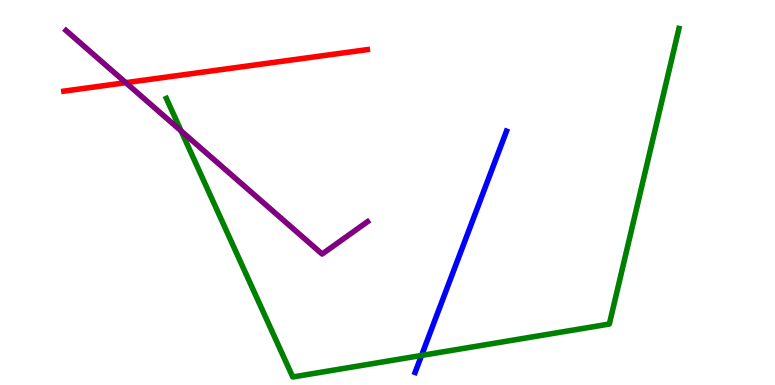[{'lines': ['blue', 'red'], 'intersections': []}, {'lines': ['green', 'red'], 'intersections': []}, {'lines': ['purple', 'red'], 'intersections': [{'x': 1.62, 'y': 7.85}]}, {'lines': ['blue', 'green'], 'intersections': [{'x': 5.44, 'y': 0.768}]}, {'lines': ['blue', 'purple'], 'intersections': []}, {'lines': ['green', 'purple'], 'intersections': [{'x': 2.34, 'y': 6.6}]}]